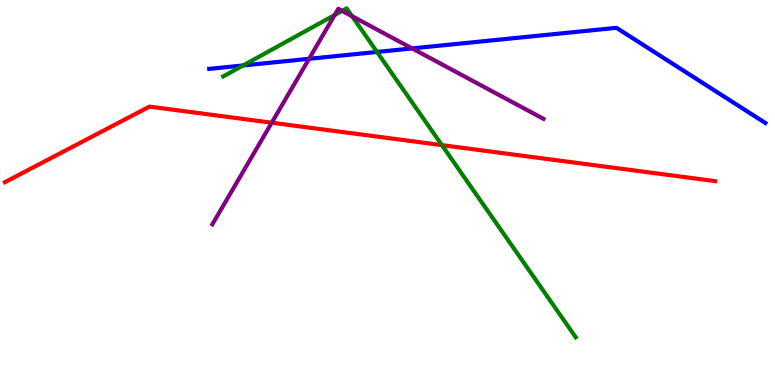[{'lines': ['blue', 'red'], 'intersections': []}, {'lines': ['green', 'red'], 'intersections': [{'x': 5.7, 'y': 6.23}]}, {'lines': ['purple', 'red'], 'intersections': [{'x': 3.51, 'y': 6.81}]}, {'lines': ['blue', 'green'], 'intersections': [{'x': 3.14, 'y': 8.3}, {'x': 4.86, 'y': 8.65}]}, {'lines': ['blue', 'purple'], 'intersections': [{'x': 3.99, 'y': 8.47}, {'x': 5.32, 'y': 8.74}]}, {'lines': ['green', 'purple'], 'intersections': [{'x': 4.32, 'y': 9.61}, {'x': 4.42, 'y': 9.72}, {'x': 4.54, 'y': 9.58}]}]